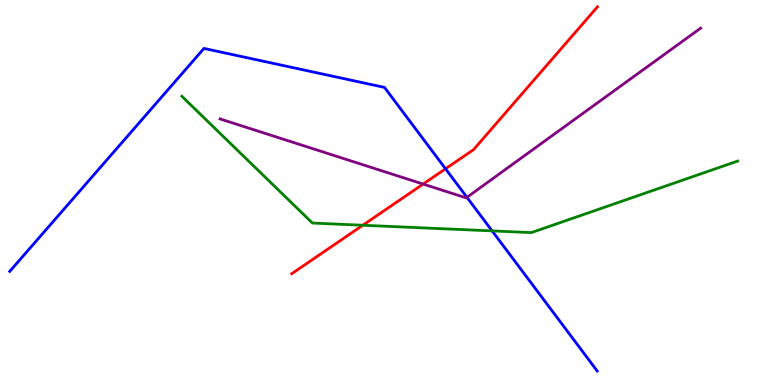[{'lines': ['blue', 'red'], 'intersections': [{'x': 5.75, 'y': 5.62}]}, {'lines': ['green', 'red'], 'intersections': [{'x': 4.68, 'y': 4.15}]}, {'lines': ['purple', 'red'], 'intersections': [{'x': 5.46, 'y': 5.22}]}, {'lines': ['blue', 'green'], 'intersections': [{'x': 6.35, 'y': 4.0}]}, {'lines': ['blue', 'purple'], 'intersections': [{'x': 6.03, 'y': 4.87}]}, {'lines': ['green', 'purple'], 'intersections': []}]